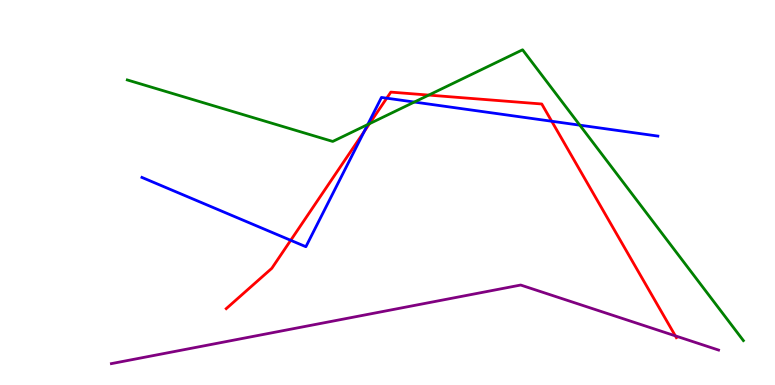[{'lines': ['blue', 'red'], 'intersections': [{'x': 3.75, 'y': 3.76}, {'x': 4.7, 'y': 6.58}, {'x': 4.99, 'y': 7.45}, {'x': 7.12, 'y': 6.85}]}, {'lines': ['green', 'red'], 'intersections': [{'x': 4.77, 'y': 6.79}, {'x': 5.53, 'y': 7.53}]}, {'lines': ['purple', 'red'], 'intersections': [{'x': 8.71, 'y': 1.28}]}, {'lines': ['blue', 'green'], 'intersections': [{'x': 4.74, 'y': 6.77}, {'x': 5.35, 'y': 7.35}, {'x': 7.48, 'y': 6.75}]}, {'lines': ['blue', 'purple'], 'intersections': []}, {'lines': ['green', 'purple'], 'intersections': []}]